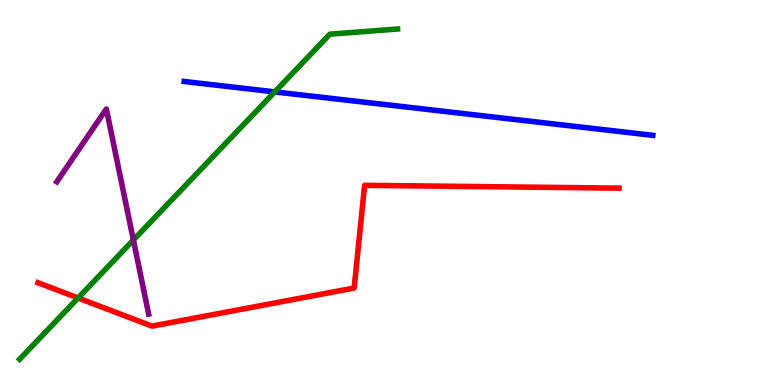[{'lines': ['blue', 'red'], 'intersections': []}, {'lines': ['green', 'red'], 'intersections': [{'x': 1.01, 'y': 2.26}]}, {'lines': ['purple', 'red'], 'intersections': []}, {'lines': ['blue', 'green'], 'intersections': [{'x': 3.55, 'y': 7.61}]}, {'lines': ['blue', 'purple'], 'intersections': []}, {'lines': ['green', 'purple'], 'intersections': [{'x': 1.72, 'y': 3.76}]}]